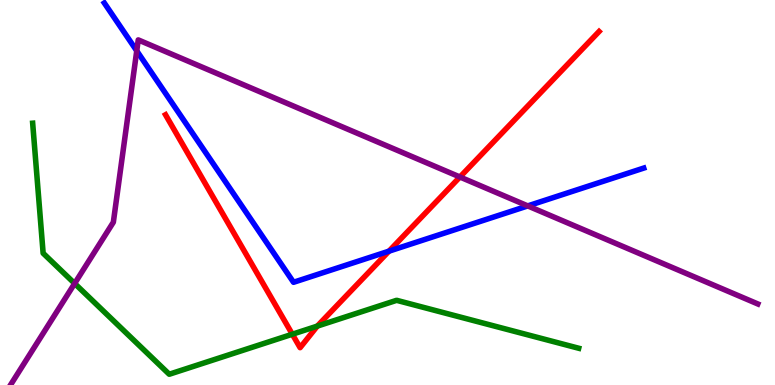[{'lines': ['blue', 'red'], 'intersections': [{'x': 5.02, 'y': 3.48}]}, {'lines': ['green', 'red'], 'intersections': [{'x': 3.77, 'y': 1.32}, {'x': 4.09, 'y': 1.53}]}, {'lines': ['purple', 'red'], 'intersections': [{'x': 5.93, 'y': 5.4}]}, {'lines': ['blue', 'green'], 'intersections': []}, {'lines': ['blue', 'purple'], 'intersections': [{'x': 1.76, 'y': 8.68}, {'x': 6.81, 'y': 4.65}]}, {'lines': ['green', 'purple'], 'intersections': [{'x': 0.963, 'y': 2.64}]}]